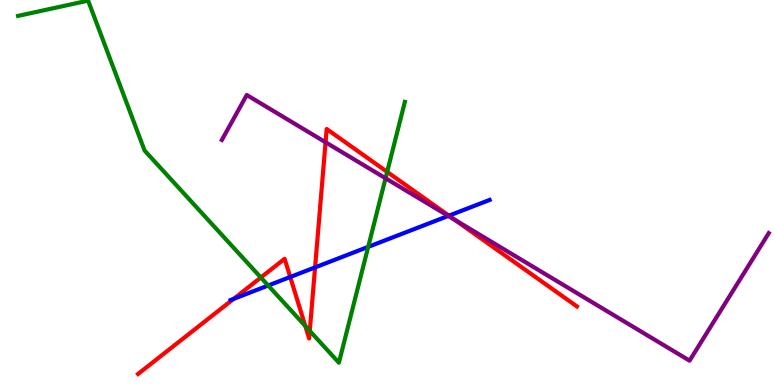[{'lines': ['blue', 'red'], 'intersections': [{'x': 3.01, 'y': 2.24}, {'x': 3.74, 'y': 2.81}, {'x': 4.07, 'y': 3.05}, {'x': 5.79, 'y': 4.4}]}, {'lines': ['green', 'red'], 'intersections': [{'x': 3.37, 'y': 2.79}, {'x': 3.94, 'y': 1.53}, {'x': 4.0, 'y': 1.41}, {'x': 5.0, 'y': 5.54}]}, {'lines': ['purple', 'red'], 'intersections': [{'x': 4.2, 'y': 6.3}, {'x': 5.86, 'y': 4.3}]}, {'lines': ['blue', 'green'], 'intersections': [{'x': 3.46, 'y': 2.58}, {'x': 4.75, 'y': 3.59}]}, {'lines': ['blue', 'purple'], 'intersections': [{'x': 5.78, 'y': 4.39}]}, {'lines': ['green', 'purple'], 'intersections': [{'x': 4.97, 'y': 5.37}]}]